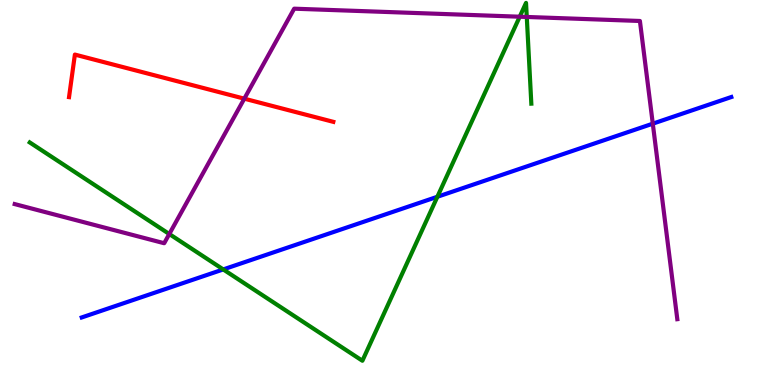[{'lines': ['blue', 'red'], 'intersections': []}, {'lines': ['green', 'red'], 'intersections': []}, {'lines': ['purple', 'red'], 'intersections': [{'x': 3.15, 'y': 7.44}]}, {'lines': ['blue', 'green'], 'intersections': [{'x': 2.88, 'y': 3.0}, {'x': 5.64, 'y': 4.89}]}, {'lines': ['blue', 'purple'], 'intersections': [{'x': 8.42, 'y': 6.79}]}, {'lines': ['green', 'purple'], 'intersections': [{'x': 2.18, 'y': 3.92}, {'x': 6.71, 'y': 9.57}, {'x': 6.8, 'y': 9.56}]}]